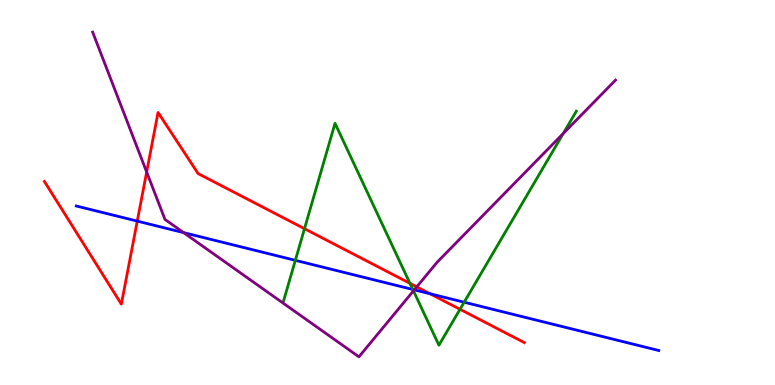[{'lines': ['blue', 'red'], 'intersections': [{'x': 1.77, 'y': 4.26}, {'x': 5.55, 'y': 2.37}]}, {'lines': ['green', 'red'], 'intersections': [{'x': 3.93, 'y': 4.06}, {'x': 5.29, 'y': 2.64}, {'x': 5.94, 'y': 1.97}]}, {'lines': ['purple', 'red'], 'intersections': [{'x': 1.89, 'y': 5.53}, {'x': 5.38, 'y': 2.55}]}, {'lines': ['blue', 'green'], 'intersections': [{'x': 3.81, 'y': 3.24}, {'x': 5.33, 'y': 2.48}, {'x': 5.99, 'y': 2.15}]}, {'lines': ['blue', 'purple'], 'intersections': [{'x': 2.37, 'y': 3.96}, {'x': 5.35, 'y': 2.47}]}, {'lines': ['green', 'purple'], 'intersections': [{'x': 5.33, 'y': 2.45}, {'x': 7.27, 'y': 6.53}]}]